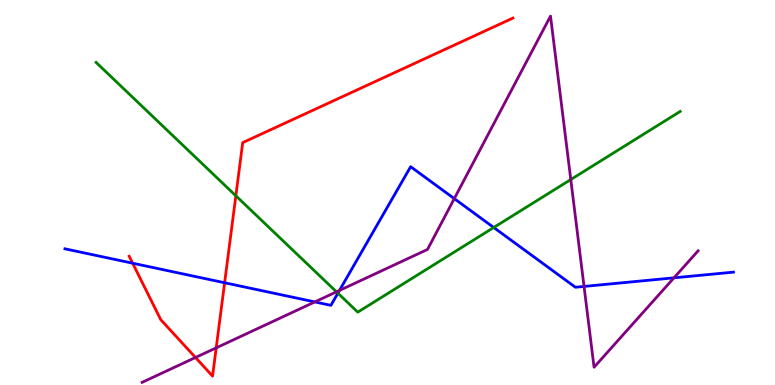[{'lines': ['blue', 'red'], 'intersections': [{'x': 1.71, 'y': 3.16}, {'x': 2.9, 'y': 2.66}]}, {'lines': ['green', 'red'], 'intersections': [{'x': 3.04, 'y': 4.91}]}, {'lines': ['purple', 'red'], 'intersections': [{'x': 2.52, 'y': 0.714}, {'x': 2.79, 'y': 0.965}]}, {'lines': ['blue', 'green'], 'intersections': [{'x': 4.36, 'y': 2.38}, {'x': 6.37, 'y': 4.09}]}, {'lines': ['blue', 'purple'], 'intersections': [{'x': 4.06, 'y': 2.16}, {'x': 4.38, 'y': 2.46}, {'x': 5.86, 'y': 4.84}, {'x': 7.54, 'y': 2.56}, {'x': 8.7, 'y': 2.78}]}, {'lines': ['green', 'purple'], 'intersections': [{'x': 4.34, 'y': 2.42}, {'x': 7.36, 'y': 5.34}]}]